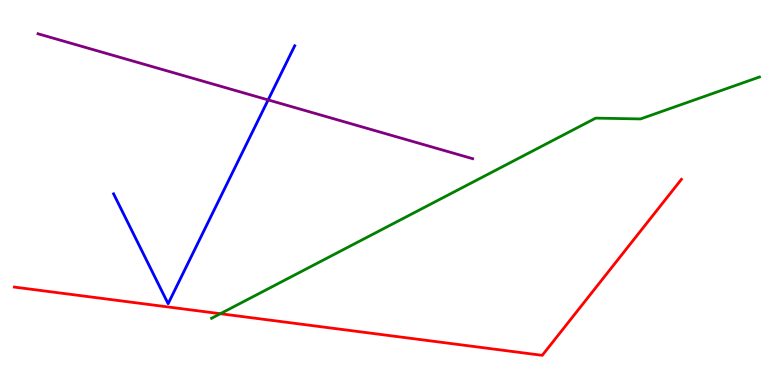[{'lines': ['blue', 'red'], 'intersections': []}, {'lines': ['green', 'red'], 'intersections': [{'x': 2.84, 'y': 1.85}]}, {'lines': ['purple', 'red'], 'intersections': []}, {'lines': ['blue', 'green'], 'intersections': []}, {'lines': ['blue', 'purple'], 'intersections': [{'x': 3.46, 'y': 7.4}]}, {'lines': ['green', 'purple'], 'intersections': []}]